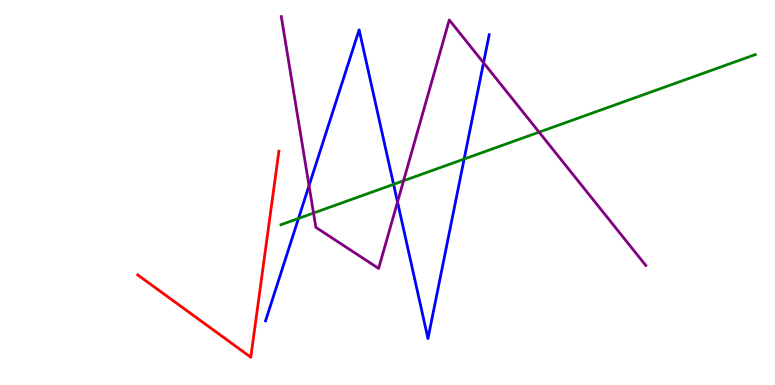[{'lines': ['blue', 'red'], 'intersections': []}, {'lines': ['green', 'red'], 'intersections': []}, {'lines': ['purple', 'red'], 'intersections': []}, {'lines': ['blue', 'green'], 'intersections': [{'x': 3.85, 'y': 4.33}, {'x': 5.08, 'y': 5.21}, {'x': 5.99, 'y': 5.87}]}, {'lines': ['blue', 'purple'], 'intersections': [{'x': 3.99, 'y': 5.18}, {'x': 5.13, 'y': 4.75}, {'x': 6.24, 'y': 8.37}]}, {'lines': ['green', 'purple'], 'intersections': [{'x': 4.05, 'y': 4.47}, {'x': 5.21, 'y': 5.3}, {'x': 6.96, 'y': 6.57}]}]